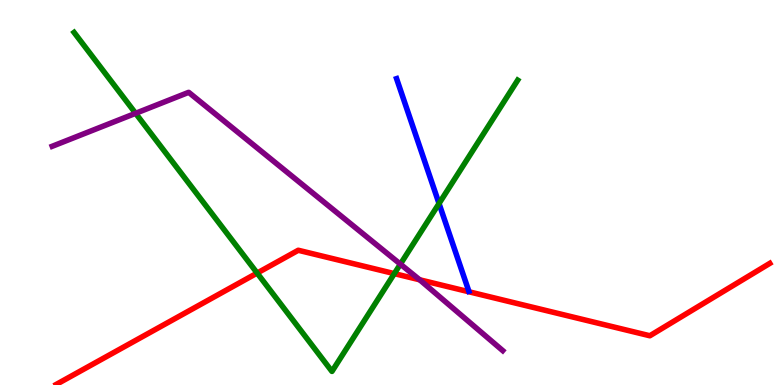[{'lines': ['blue', 'red'], 'intersections': []}, {'lines': ['green', 'red'], 'intersections': [{'x': 3.32, 'y': 2.91}, {'x': 5.09, 'y': 2.89}]}, {'lines': ['purple', 'red'], 'intersections': [{'x': 5.42, 'y': 2.73}]}, {'lines': ['blue', 'green'], 'intersections': [{'x': 5.66, 'y': 4.71}]}, {'lines': ['blue', 'purple'], 'intersections': []}, {'lines': ['green', 'purple'], 'intersections': [{'x': 1.75, 'y': 7.06}, {'x': 5.17, 'y': 3.14}]}]